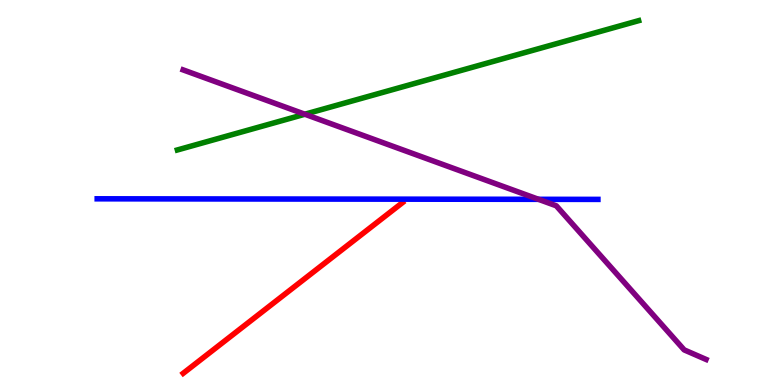[{'lines': ['blue', 'red'], 'intersections': []}, {'lines': ['green', 'red'], 'intersections': []}, {'lines': ['purple', 'red'], 'intersections': []}, {'lines': ['blue', 'green'], 'intersections': []}, {'lines': ['blue', 'purple'], 'intersections': [{'x': 6.95, 'y': 4.82}]}, {'lines': ['green', 'purple'], 'intersections': [{'x': 3.93, 'y': 7.03}]}]